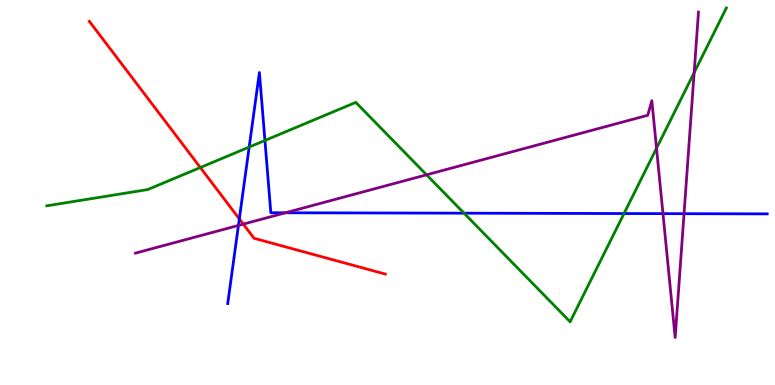[{'lines': ['blue', 'red'], 'intersections': [{'x': 3.09, 'y': 4.31}]}, {'lines': ['green', 'red'], 'intersections': [{'x': 2.58, 'y': 5.65}]}, {'lines': ['purple', 'red'], 'intersections': [{'x': 3.14, 'y': 4.18}]}, {'lines': ['blue', 'green'], 'intersections': [{'x': 3.22, 'y': 6.18}, {'x': 3.42, 'y': 6.35}, {'x': 5.99, 'y': 4.46}, {'x': 8.05, 'y': 4.45}]}, {'lines': ['blue', 'purple'], 'intersections': [{'x': 3.08, 'y': 4.14}, {'x': 3.68, 'y': 4.47}, {'x': 8.55, 'y': 4.45}, {'x': 8.83, 'y': 4.45}]}, {'lines': ['green', 'purple'], 'intersections': [{'x': 5.5, 'y': 5.46}, {'x': 8.47, 'y': 6.15}, {'x': 8.96, 'y': 8.11}]}]